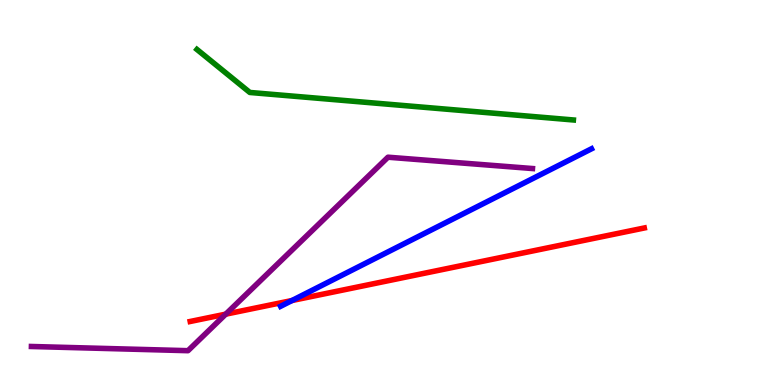[{'lines': ['blue', 'red'], 'intersections': [{'x': 3.77, 'y': 2.19}]}, {'lines': ['green', 'red'], 'intersections': []}, {'lines': ['purple', 'red'], 'intersections': [{'x': 2.91, 'y': 1.84}]}, {'lines': ['blue', 'green'], 'intersections': []}, {'lines': ['blue', 'purple'], 'intersections': []}, {'lines': ['green', 'purple'], 'intersections': []}]